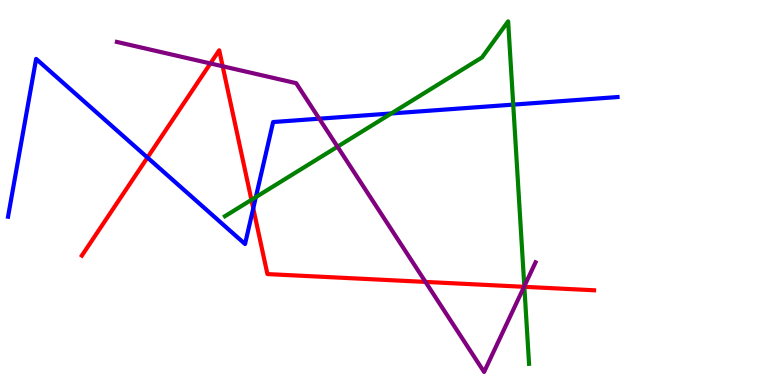[{'lines': ['blue', 'red'], 'intersections': [{'x': 1.9, 'y': 5.91}, {'x': 3.27, 'y': 4.59}]}, {'lines': ['green', 'red'], 'intersections': [{'x': 3.24, 'y': 4.81}, {'x': 6.77, 'y': 2.55}]}, {'lines': ['purple', 'red'], 'intersections': [{'x': 2.72, 'y': 8.35}, {'x': 2.87, 'y': 8.28}, {'x': 5.49, 'y': 2.68}, {'x': 6.76, 'y': 2.55}]}, {'lines': ['blue', 'green'], 'intersections': [{'x': 3.3, 'y': 4.88}, {'x': 5.05, 'y': 7.05}, {'x': 6.62, 'y': 7.28}]}, {'lines': ['blue', 'purple'], 'intersections': [{'x': 4.12, 'y': 6.92}]}, {'lines': ['green', 'purple'], 'intersections': [{'x': 4.35, 'y': 6.19}, {'x': 6.77, 'y': 2.56}]}]